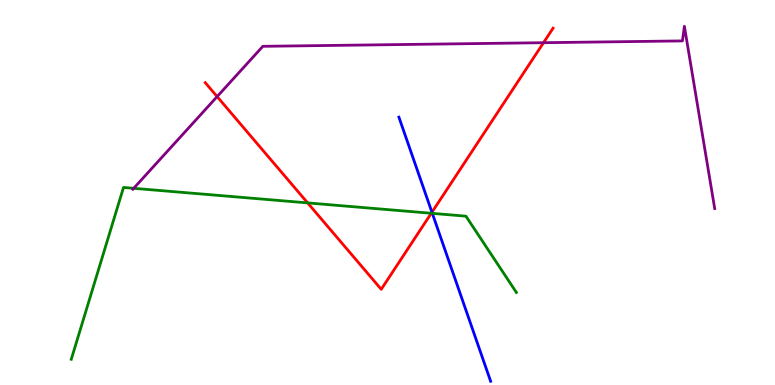[{'lines': ['blue', 'red'], 'intersections': [{'x': 5.57, 'y': 4.49}]}, {'lines': ['green', 'red'], 'intersections': [{'x': 3.97, 'y': 4.73}, {'x': 5.56, 'y': 4.46}]}, {'lines': ['purple', 'red'], 'intersections': [{'x': 2.8, 'y': 7.49}, {'x': 7.01, 'y': 8.89}]}, {'lines': ['blue', 'green'], 'intersections': [{'x': 5.58, 'y': 4.46}]}, {'lines': ['blue', 'purple'], 'intersections': []}, {'lines': ['green', 'purple'], 'intersections': [{'x': 1.73, 'y': 5.11}]}]